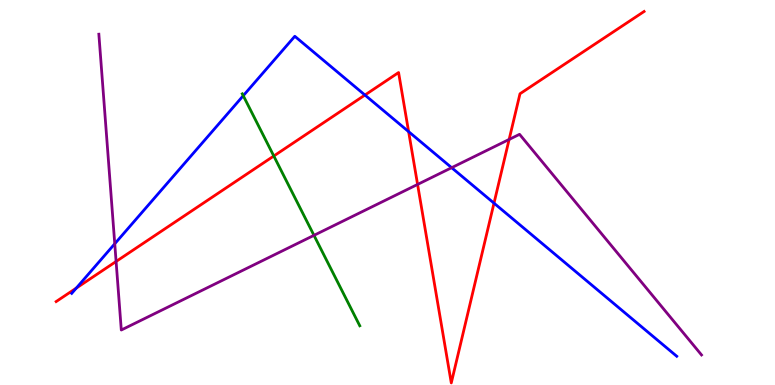[{'lines': ['blue', 'red'], 'intersections': [{'x': 0.985, 'y': 2.52}, {'x': 4.71, 'y': 7.53}, {'x': 5.27, 'y': 6.58}, {'x': 6.37, 'y': 4.72}]}, {'lines': ['green', 'red'], 'intersections': [{'x': 3.53, 'y': 5.95}]}, {'lines': ['purple', 'red'], 'intersections': [{'x': 1.5, 'y': 3.21}, {'x': 5.39, 'y': 5.21}, {'x': 6.57, 'y': 6.38}]}, {'lines': ['blue', 'green'], 'intersections': [{'x': 3.14, 'y': 7.51}]}, {'lines': ['blue', 'purple'], 'intersections': [{'x': 1.48, 'y': 3.67}, {'x': 5.83, 'y': 5.64}]}, {'lines': ['green', 'purple'], 'intersections': [{'x': 4.05, 'y': 3.89}]}]